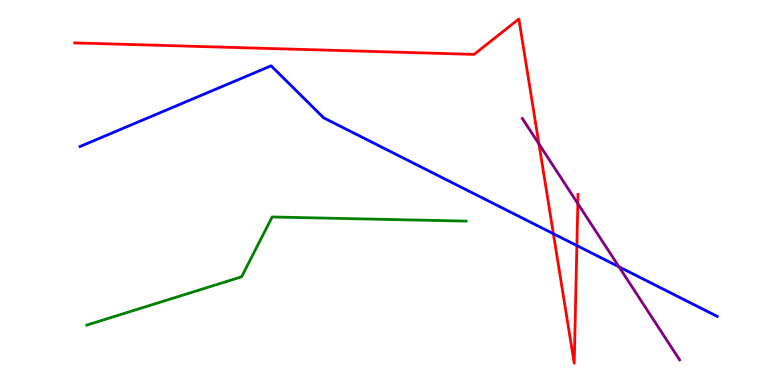[{'lines': ['blue', 'red'], 'intersections': [{'x': 7.14, 'y': 3.93}, {'x': 7.44, 'y': 3.62}]}, {'lines': ['green', 'red'], 'intersections': []}, {'lines': ['purple', 'red'], 'intersections': [{'x': 6.95, 'y': 6.26}, {'x': 7.46, 'y': 4.71}]}, {'lines': ['blue', 'green'], 'intersections': []}, {'lines': ['blue', 'purple'], 'intersections': [{'x': 7.99, 'y': 3.07}]}, {'lines': ['green', 'purple'], 'intersections': []}]